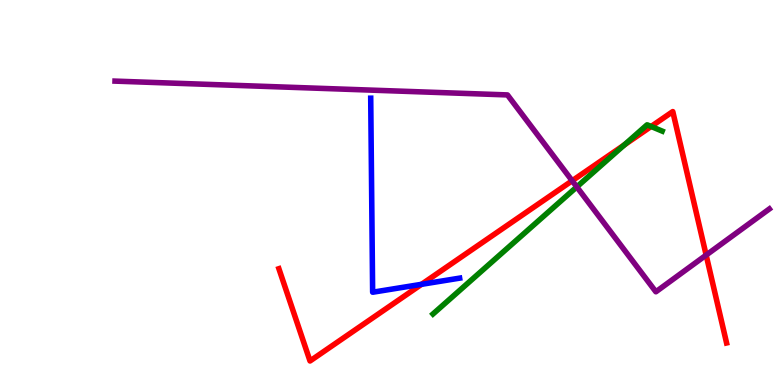[{'lines': ['blue', 'red'], 'intersections': [{'x': 5.44, 'y': 2.62}]}, {'lines': ['green', 'red'], 'intersections': [{'x': 8.06, 'y': 6.24}, {'x': 8.4, 'y': 6.72}]}, {'lines': ['purple', 'red'], 'intersections': [{'x': 7.38, 'y': 5.31}, {'x': 9.11, 'y': 3.37}]}, {'lines': ['blue', 'green'], 'intersections': []}, {'lines': ['blue', 'purple'], 'intersections': []}, {'lines': ['green', 'purple'], 'intersections': [{'x': 7.44, 'y': 5.15}]}]